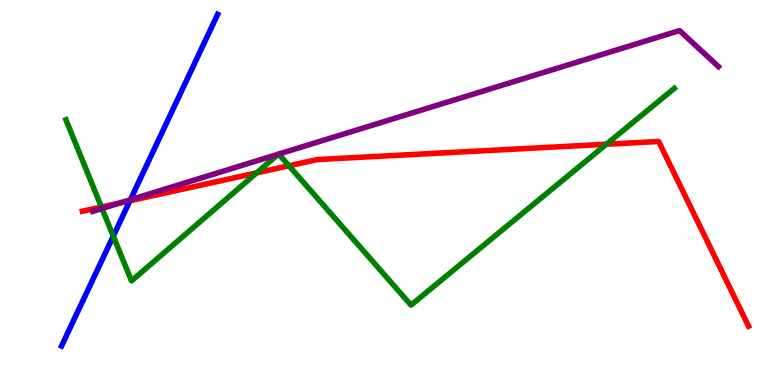[{'lines': ['blue', 'red'], 'intersections': [{'x': 1.68, 'y': 4.79}]}, {'lines': ['green', 'red'], 'intersections': [{'x': 1.31, 'y': 4.62}, {'x': 3.31, 'y': 5.51}, {'x': 3.73, 'y': 5.69}, {'x': 7.82, 'y': 6.25}]}, {'lines': ['purple', 'red'], 'intersections': [{'x': 1.55, 'y': 4.73}]}, {'lines': ['blue', 'green'], 'intersections': [{'x': 1.46, 'y': 3.87}]}, {'lines': ['blue', 'purple'], 'intersections': [{'x': 1.68, 'y': 4.81}]}, {'lines': ['green', 'purple'], 'intersections': [{'x': 1.32, 'y': 4.58}, {'x': 3.59, 'y': 5.99}, {'x': 3.6, 'y': 6.0}]}]